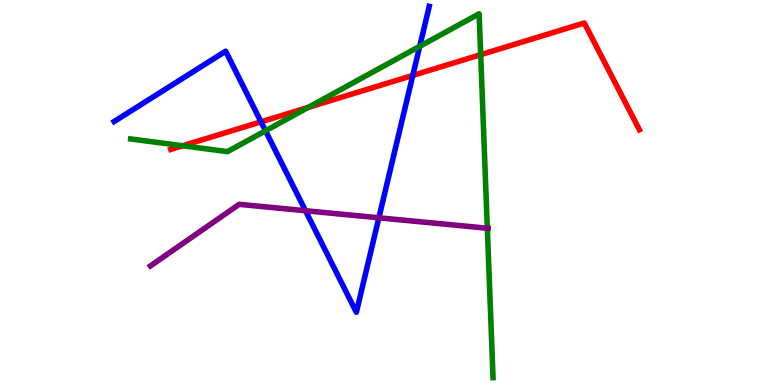[{'lines': ['blue', 'red'], 'intersections': [{'x': 3.37, 'y': 6.84}, {'x': 5.33, 'y': 8.04}]}, {'lines': ['green', 'red'], 'intersections': [{'x': 2.36, 'y': 6.21}, {'x': 3.98, 'y': 7.21}, {'x': 6.2, 'y': 8.58}]}, {'lines': ['purple', 'red'], 'intersections': []}, {'lines': ['blue', 'green'], 'intersections': [{'x': 3.43, 'y': 6.6}, {'x': 5.42, 'y': 8.8}]}, {'lines': ['blue', 'purple'], 'intersections': [{'x': 3.94, 'y': 4.53}, {'x': 4.89, 'y': 4.34}]}, {'lines': ['green', 'purple'], 'intersections': [{'x': 6.29, 'y': 4.07}]}]